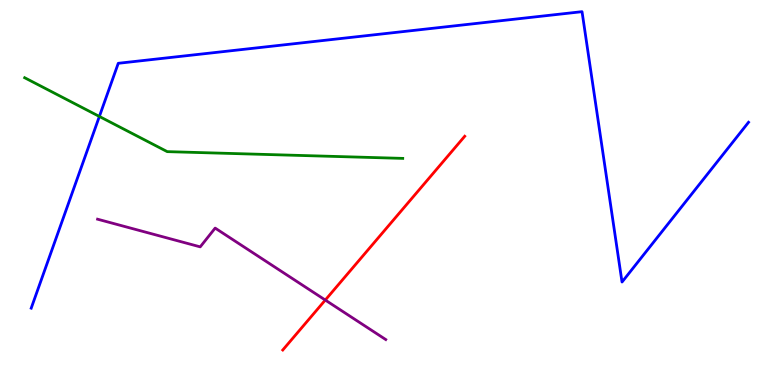[{'lines': ['blue', 'red'], 'intersections': []}, {'lines': ['green', 'red'], 'intersections': []}, {'lines': ['purple', 'red'], 'intersections': [{'x': 4.2, 'y': 2.21}]}, {'lines': ['blue', 'green'], 'intersections': [{'x': 1.28, 'y': 6.98}]}, {'lines': ['blue', 'purple'], 'intersections': []}, {'lines': ['green', 'purple'], 'intersections': []}]